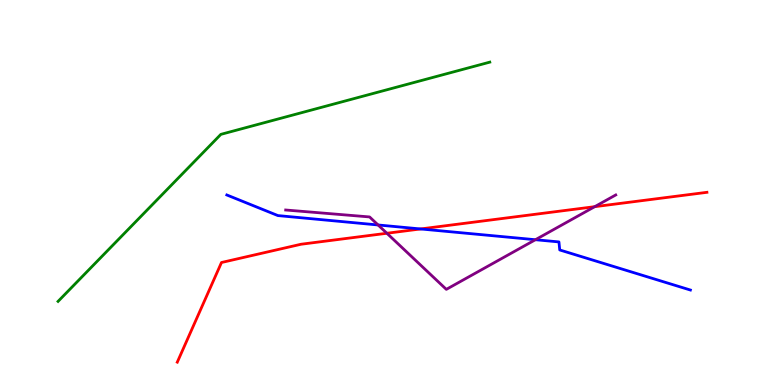[{'lines': ['blue', 'red'], 'intersections': [{'x': 5.43, 'y': 4.05}]}, {'lines': ['green', 'red'], 'intersections': []}, {'lines': ['purple', 'red'], 'intersections': [{'x': 4.99, 'y': 3.94}, {'x': 7.67, 'y': 4.63}]}, {'lines': ['blue', 'green'], 'intersections': []}, {'lines': ['blue', 'purple'], 'intersections': [{'x': 4.88, 'y': 4.16}, {'x': 6.91, 'y': 3.77}]}, {'lines': ['green', 'purple'], 'intersections': []}]